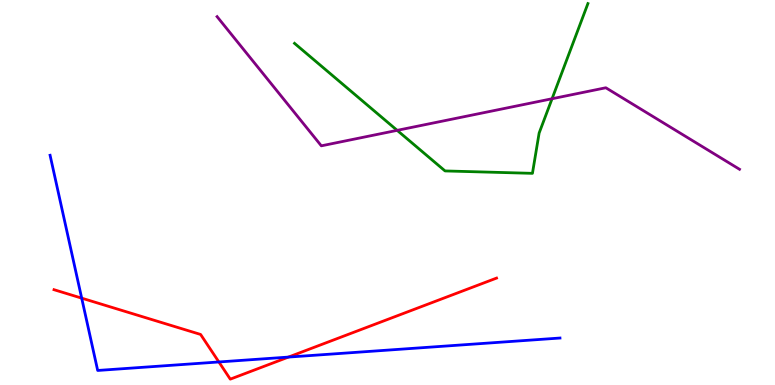[{'lines': ['blue', 'red'], 'intersections': [{'x': 1.05, 'y': 2.26}, {'x': 2.82, 'y': 0.598}, {'x': 3.72, 'y': 0.725}]}, {'lines': ['green', 'red'], 'intersections': []}, {'lines': ['purple', 'red'], 'intersections': []}, {'lines': ['blue', 'green'], 'intersections': []}, {'lines': ['blue', 'purple'], 'intersections': []}, {'lines': ['green', 'purple'], 'intersections': [{'x': 5.12, 'y': 6.61}, {'x': 7.12, 'y': 7.44}]}]